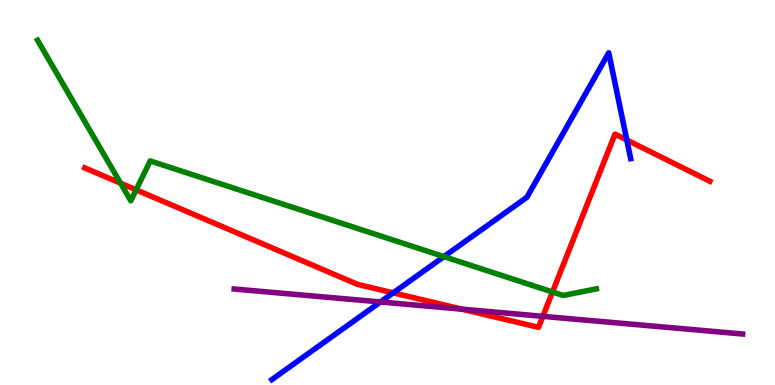[{'lines': ['blue', 'red'], 'intersections': [{'x': 5.07, 'y': 2.39}, {'x': 8.09, 'y': 6.36}]}, {'lines': ['green', 'red'], 'intersections': [{'x': 1.56, 'y': 5.24}, {'x': 1.76, 'y': 5.07}, {'x': 7.13, 'y': 2.42}]}, {'lines': ['purple', 'red'], 'intersections': [{'x': 5.96, 'y': 1.97}, {'x': 7.0, 'y': 1.78}]}, {'lines': ['blue', 'green'], 'intersections': [{'x': 5.73, 'y': 3.33}]}, {'lines': ['blue', 'purple'], 'intersections': [{'x': 4.91, 'y': 2.16}]}, {'lines': ['green', 'purple'], 'intersections': []}]